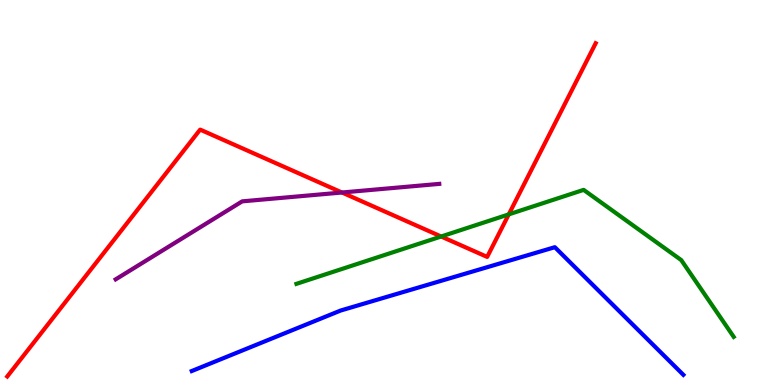[{'lines': ['blue', 'red'], 'intersections': []}, {'lines': ['green', 'red'], 'intersections': [{'x': 5.69, 'y': 3.86}, {'x': 6.56, 'y': 4.43}]}, {'lines': ['purple', 'red'], 'intersections': [{'x': 4.41, 'y': 5.0}]}, {'lines': ['blue', 'green'], 'intersections': []}, {'lines': ['blue', 'purple'], 'intersections': []}, {'lines': ['green', 'purple'], 'intersections': []}]